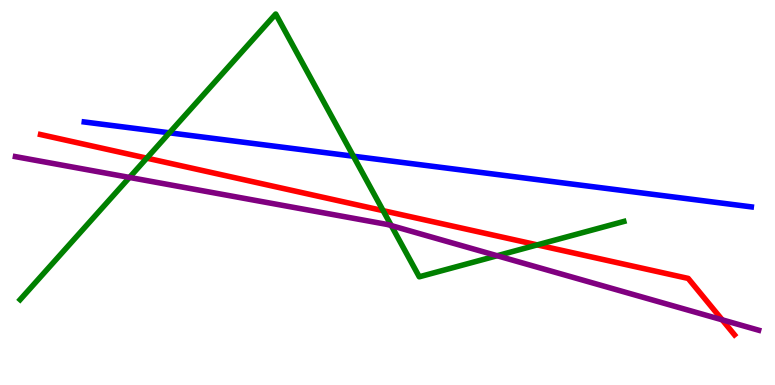[{'lines': ['blue', 'red'], 'intersections': []}, {'lines': ['green', 'red'], 'intersections': [{'x': 1.89, 'y': 5.89}, {'x': 4.94, 'y': 4.53}, {'x': 6.93, 'y': 3.64}]}, {'lines': ['purple', 'red'], 'intersections': [{'x': 9.32, 'y': 1.69}]}, {'lines': ['blue', 'green'], 'intersections': [{'x': 2.19, 'y': 6.55}, {'x': 4.56, 'y': 5.94}]}, {'lines': ['blue', 'purple'], 'intersections': []}, {'lines': ['green', 'purple'], 'intersections': [{'x': 1.67, 'y': 5.39}, {'x': 5.05, 'y': 4.14}, {'x': 6.41, 'y': 3.36}]}]